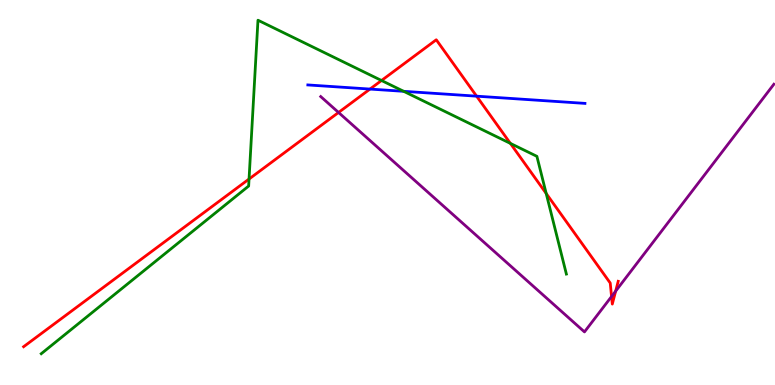[{'lines': ['blue', 'red'], 'intersections': [{'x': 4.77, 'y': 7.69}, {'x': 6.15, 'y': 7.5}]}, {'lines': ['green', 'red'], 'intersections': [{'x': 3.21, 'y': 5.35}, {'x': 4.92, 'y': 7.91}, {'x': 6.59, 'y': 6.28}, {'x': 7.05, 'y': 4.97}]}, {'lines': ['purple', 'red'], 'intersections': [{'x': 4.37, 'y': 7.08}, {'x': 7.89, 'y': 2.3}, {'x': 7.94, 'y': 2.44}]}, {'lines': ['blue', 'green'], 'intersections': [{'x': 5.21, 'y': 7.63}]}, {'lines': ['blue', 'purple'], 'intersections': []}, {'lines': ['green', 'purple'], 'intersections': []}]